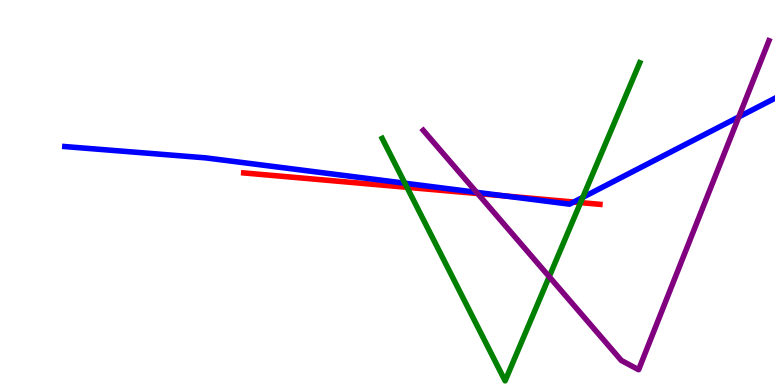[{'lines': ['blue', 'red'], 'intersections': [{'x': 6.52, 'y': 4.91}, {'x': 7.4, 'y': 4.75}]}, {'lines': ['green', 'red'], 'intersections': [{'x': 5.25, 'y': 5.13}, {'x': 7.49, 'y': 4.74}]}, {'lines': ['purple', 'red'], 'intersections': [{'x': 6.16, 'y': 4.97}]}, {'lines': ['blue', 'green'], 'intersections': [{'x': 5.22, 'y': 5.24}, {'x': 7.52, 'y': 4.87}]}, {'lines': ['blue', 'purple'], 'intersections': [{'x': 6.15, 'y': 5.0}, {'x': 9.53, 'y': 6.96}]}, {'lines': ['green', 'purple'], 'intersections': [{'x': 7.09, 'y': 2.81}]}]